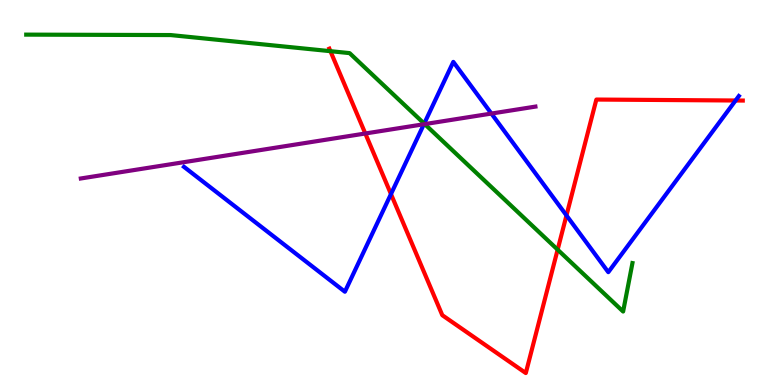[{'lines': ['blue', 'red'], 'intersections': [{'x': 5.04, 'y': 4.96}, {'x': 7.31, 'y': 4.4}, {'x': 9.49, 'y': 7.39}]}, {'lines': ['green', 'red'], 'intersections': [{'x': 4.26, 'y': 8.67}, {'x': 7.2, 'y': 3.52}]}, {'lines': ['purple', 'red'], 'intersections': [{'x': 4.71, 'y': 6.53}]}, {'lines': ['blue', 'green'], 'intersections': [{'x': 5.47, 'y': 6.79}]}, {'lines': ['blue', 'purple'], 'intersections': [{'x': 5.47, 'y': 6.77}, {'x': 6.34, 'y': 7.05}]}, {'lines': ['green', 'purple'], 'intersections': [{'x': 5.48, 'y': 6.78}]}]